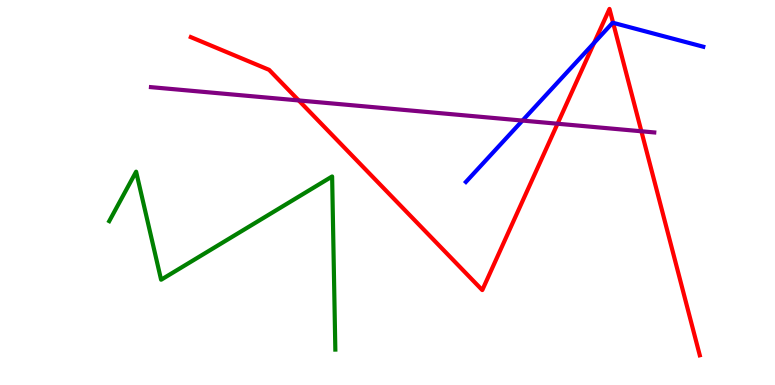[{'lines': ['blue', 'red'], 'intersections': [{'x': 7.67, 'y': 8.89}, {'x': 7.91, 'y': 9.41}]}, {'lines': ['green', 'red'], 'intersections': []}, {'lines': ['purple', 'red'], 'intersections': [{'x': 3.85, 'y': 7.39}, {'x': 7.19, 'y': 6.79}, {'x': 8.28, 'y': 6.59}]}, {'lines': ['blue', 'green'], 'intersections': []}, {'lines': ['blue', 'purple'], 'intersections': [{'x': 6.74, 'y': 6.87}]}, {'lines': ['green', 'purple'], 'intersections': []}]